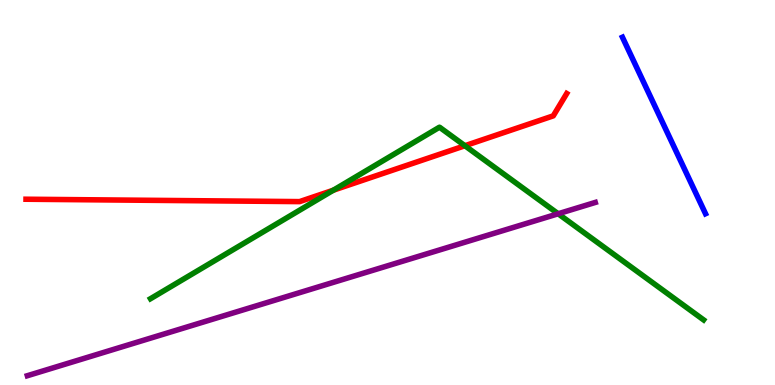[{'lines': ['blue', 'red'], 'intersections': []}, {'lines': ['green', 'red'], 'intersections': [{'x': 4.3, 'y': 5.06}, {'x': 6.0, 'y': 6.21}]}, {'lines': ['purple', 'red'], 'intersections': []}, {'lines': ['blue', 'green'], 'intersections': []}, {'lines': ['blue', 'purple'], 'intersections': []}, {'lines': ['green', 'purple'], 'intersections': [{'x': 7.2, 'y': 4.45}]}]